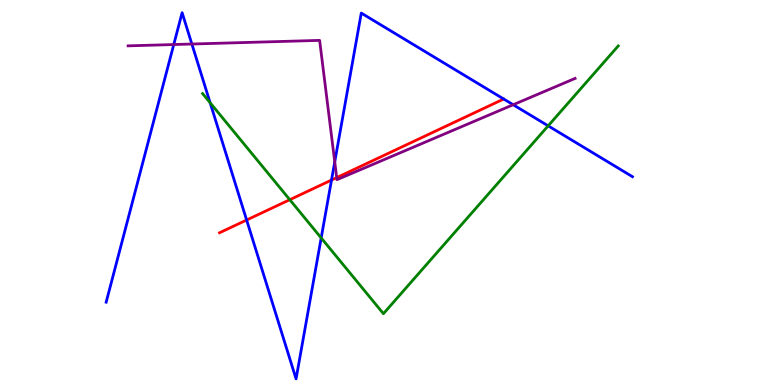[{'lines': ['blue', 'red'], 'intersections': [{'x': 3.18, 'y': 4.29}, {'x': 4.28, 'y': 5.32}]}, {'lines': ['green', 'red'], 'intersections': [{'x': 3.74, 'y': 4.81}]}, {'lines': ['purple', 'red'], 'intersections': [{'x': 4.34, 'y': 5.39}]}, {'lines': ['blue', 'green'], 'intersections': [{'x': 2.71, 'y': 7.33}, {'x': 4.14, 'y': 3.82}, {'x': 7.07, 'y': 6.73}]}, {'lines': ['blue', 'purple'], 'intersections': [{'x': 2.24, 'y': 8.84}, {'x': 2.48, 'y': 8.86}, {'x': 4.32, 'y': 5.79}, {'x': 6.62, 'y': 7.28}]}, {'lines': ['green', 'purple'], 'intersections': []}]